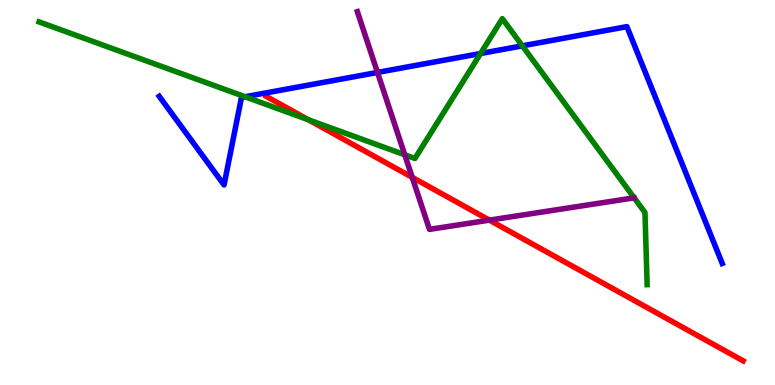[{'lines': ['blue', 'red'], 'intersections': []}, {'lines': ['green', 'red'], 'intersections': [{'x': 3.98, 'y': 6.89}]}, {'lines': ['purple', 'red'], 'intersections': [{'x': 5.32, 'y': 5.39}, {'x': 6.31, 'y': 4.28}]}, {'lines': ['blue', 'green'], 'intersections': [{'x': 3.16, 'y': 7.49}, {'x': 6.2, 'y': 8.61}, {'x': 6.74, 'y': 8.81}]}, {'lines': ['blue', 'purple'], 'intersections': [{'x': 4.87, 'y': 8.12}]}, {'lines': ['green', 'purple'], 'intersections': [{'x': 5.22, 'y': 5.98}]}]